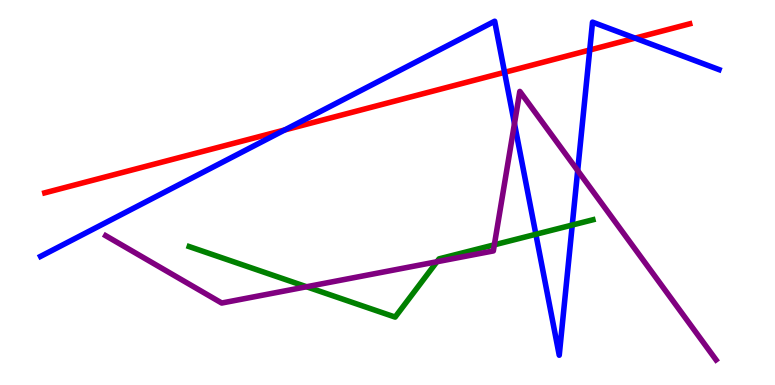[{'lines': ['blue', 'red'], 'intersections': [{'x': 3.67, 'y': 6.62}, {'x': 6.51, 'y': 8.12}, {'x': 7.61, 'y': 8.7}, {'x': 8.19, 'y': 9.01}]}, {'lines': ['green', 'red'], 'intersections': []}, {'lines': ['purple', 'red'], 'intersections': []}, {'lines': ['blue', 'green'], 'intersections': [{'x': 6.91, 'y': 3.91}, {'x': 7.38, 'y': 4.16}]}, {'lines': ['blue', 'purple'], 'intersections': [{'x': 6.64, 'y': 6.79}, {'x': 7.45, 'y': 5.57}]}, {'lines': ['green', 'purple'], 'intersections': [{'x': 3.96, 'y': 2.55}, {'x': 5.64, 'y': 3.2}, {'x': 6.38, 'y': 3.64}]}]